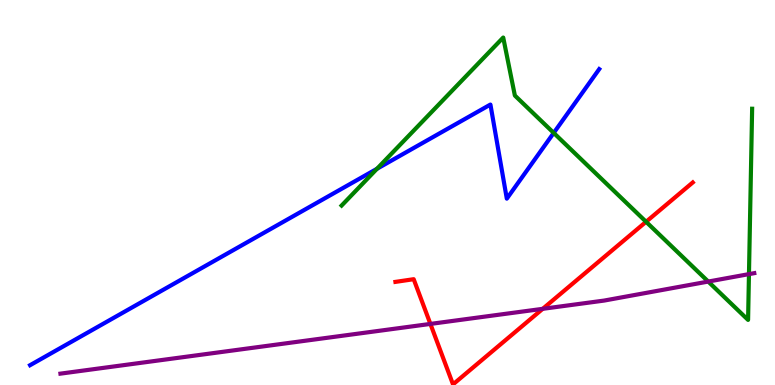[{'lines': ['blue', 'red'], 'intersections': []}, {'lines': ['green', 'red'], 'intersections': [{'x': 8.34, 'y': 4.24}]}, {'lines': ['purple', 'red'], 'intersections': [{'x': 5.55, 'y': 1.59}, {'x': 7.0, 'y': 1.98}]}, {'lines': ['blue', 'green'], 'intersections': [{'x': 4.86, 'y': 5.62}, {'x': 7.14, 'y': 6.55}]}, {'lines': ['blue', 'purple'], 'intersections': []}, {'lines': ['green', 'purple'], 'intersections': [{'x': 9.14, 'y': 2.69}, {'x': 9.66, 'y': 2.88}]}]